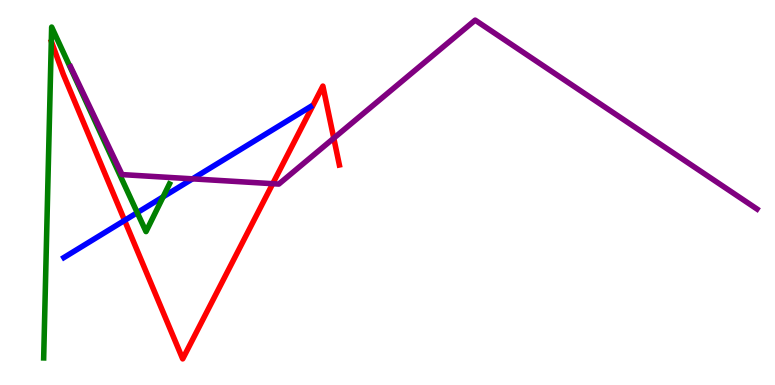[{'lines': ['blue', 'red'], 'intersections': [{'x': 1.61, 'y': 4.27}]}, {'lines': ['green', 'red'], 'intersections': []}, {'lines': ['purple', 'red'], 'intersections': [{'x': 3.52, 'y': 5.23}, {'x': 4.31, 'y': 6.41}]}, {'lines': ['blue', 'green'], 'intersections': [{'x': 1.77, 'y': 4.48}, {'x': 2.1, 'y': 4.89}]}, {'lines': ['blue', 'purple'], 'intersections': [{'x': 2.48, 'y': 5.35}]}, {'lines': ['green', 'purple'], 'intersections': []}]